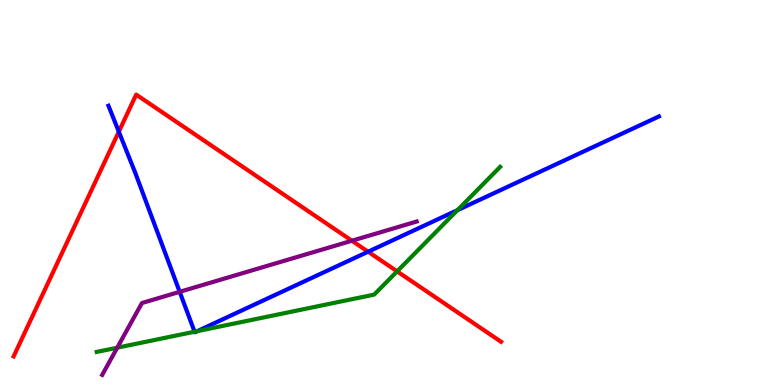[{'lines': ['blue', 'red'], 'intersections': [{'x': 1.53, 'y': 6.58}, {'x': 4.75, 'y': 3.46}]}, {'lines': ['green', 'red'], 'intersections': [{'x': 5.12, 'y': 2.95}]}, {'lines': ['purple', 'red'], 'intersections': [{'x': 4.54, 'y': 3.75}]}, {'lines': ['blue', 'green'], 'intersections': [{'x': 2.51, 'y': 1.38}, {'x': 2.55, 'y': 1.4}, {'x': 5.9, 'y': 4.54}]}, {'lines': ['blue', 'purple'], 'intersections': [{'x': 2.32, 'y': 2.42}]}, {'lines': ['green', 'purple'], 'intersections': [{'x': 1.51, 'y': 0.969}]}]